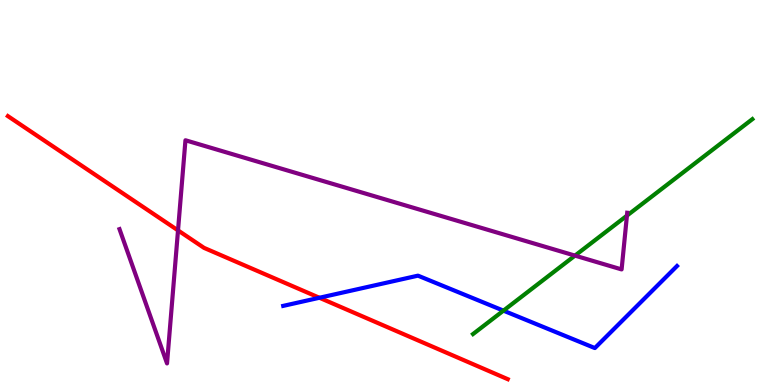[{'lines': ['blue', 'red'], 'intersections': [{'x': 4.12, 'y': 2.27}]}, {'lines': ['green', 'red'], 'intersections': []}, {'lines': ['purple', 'red'], 'intersections': [{'x': 2.3, 'y': 4.02}]}, {'lines': ['blue', 'green'], 'intersections': [{'x': 6.5, 'y': 1.93}]}, {'lines': ['blue', 'purple'], 'intersections': []}, {'lines': ['green', 'purple'], 'intersections': [{'x': 7.42, 'y': 3.36}, {'x': 8.09, 'y': 4.4}]}]